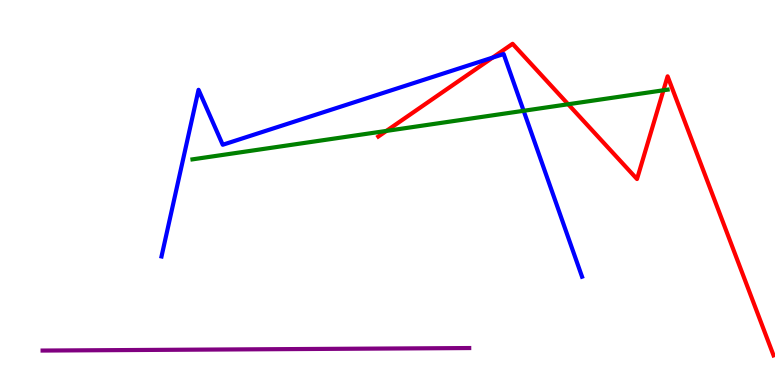[{'lines': ['blue', 'red'], 'intersections': [{'x': 6.36, 'y': 8.5}]}, {'lines': ['green', 'red'], 'intersections': [{'x': 4.99, 'y': 6.6}, {'x': 7.33, 'y': 7.29}, {'x': 8.56, 'y': 7.66}]}, {'lines': ['purple', 'red'], 'intersections': []}, {'lines': ['blue', 'green'], 'intersections': [{'x': 6.76, 'y': 7.12}]}, {'lines': ['blue', 'purple'], 'intersections': []}, {'lines': ['green', 'purple'], 'intersections': []}]